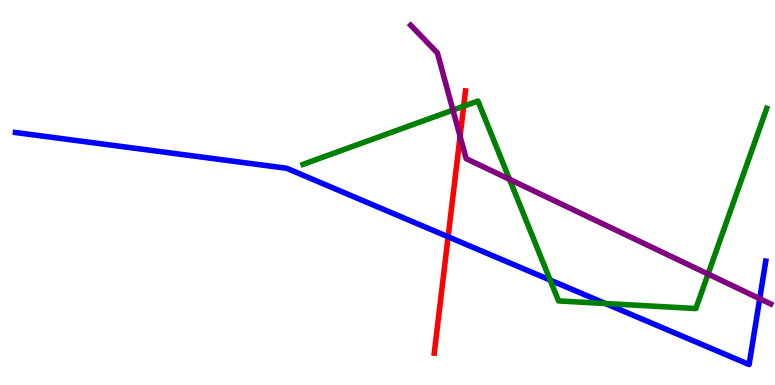[{'lines': ['blue', 'red'], 'intersections': [{'x': 5.78, 'y': 3.85}]}, {'lines': ['green', 'red'], 'intersections': [{'x': 5.98, 'y': 7.24}]}, {'lines': ['purple', 'red'], 'intersections': [{'x': 5.94, 'y': 6.46}]}, {'lines': ['blue', 'green'], 'intersections': [{'x': 7.1, 'y': 2.73}, {'x': 7.81, 'y': 2.12}]}, {'lines': ['blue', 'purple'], 'intersections': [{'x': 9.8, 'y': 2.24}]}, {'lines': ['green', 'purple'], 'intersections': [{'x': 5.84, 'y': 7.14}, {'x': 6.57, 'y': 5.34}, {'x': 9.14, 'y': 2.88}]}]